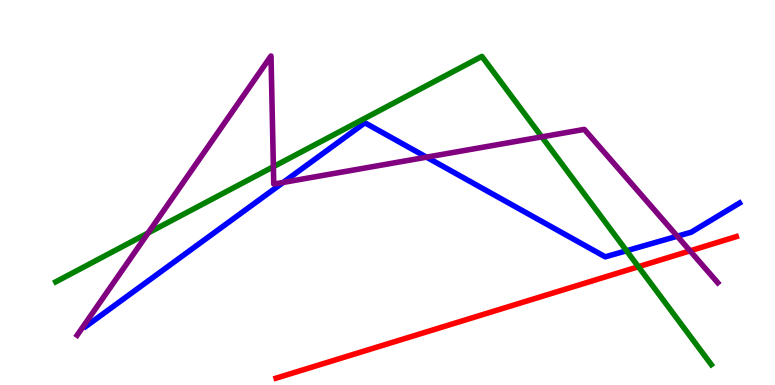[{'lines': ['blue', 'red'], 'intersections': []}, {'lines': ['green', 'red'], 'intersections': [{'x': 8.24, 'y': 3.07}]}, {'lines': ['purple', 'red'], 'intersections': [{'x': 8.9, 'y': 3.48}]}, {'lines': ['blue', 'green'], 'intersections': [{'x': 8.08, 'y': 3.49}]}, {'lines': ['blue', 'purple'], 'intersections': [{'x': 3.65, 'y': 5.26}, {'x': 5.5, 'y': 5.92}, {'x': 8.74, 'y': 3.86}]}, {'lines': ['green', 'purple'], 'intersections': [{'x': 1.91, 'y': 3.95}, {'x': 3.53, 'y': 5.67}, {'x': 6.99, 'y': 6.44}]}]